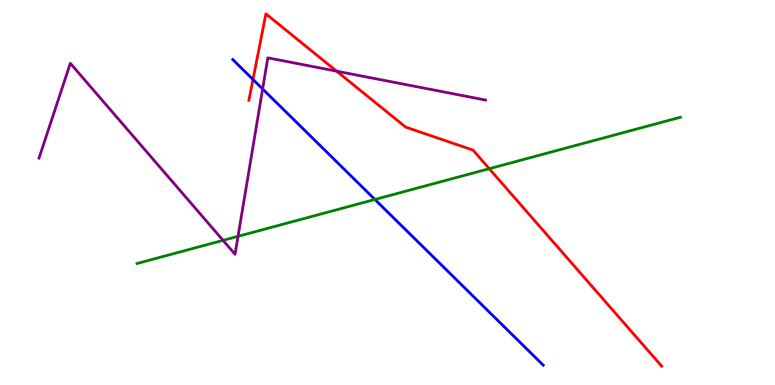[{'lines': ['blue', 'red'], 'intersections': [{'x': 3.26, 'y': 7.94}]}, {'lines': ['green', 'red'], 'intersections': [{'x': 6.31, 'y': 5.62}]}, {'lines': ['purple', 'red'], 'intersections': [{'x': 4.34, 'y': 8.15}]}, {'lines': ['blue', 'green'], 'intersections': [{'x': 4.84, 'y': 4.82}]}, {'lines': ['blue', 'purple'], 'intersections': [{'x': 3.39, 'y': 7.69}]}, {'lines': ['green', 'purple'], 'intersections': [{'x': 2.88, 'y': 3.76}, {'x': 3.07, 'y': 3.86}]}]